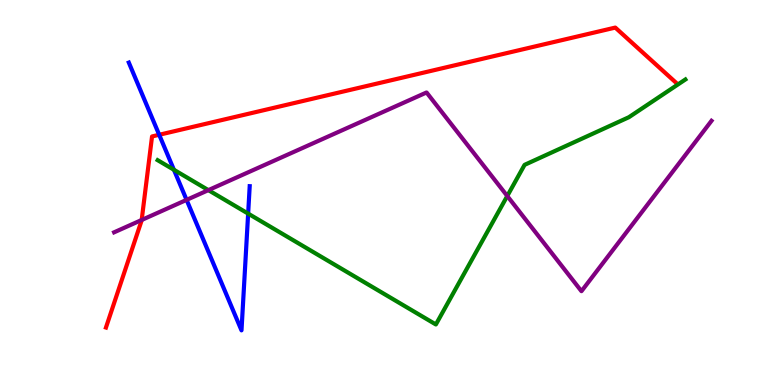[{'lines': ['blue', 'red'], 'intersections': [{'x': 2.05, 'y': 6.5}]}, {'lines': ['green', 'red'], 'intersections': []}, {'lines': ['purple', 'red'], 'intersections': [{'x': 1.83, 'y': 4.29}]}, {'lines': ['blue', 'green'], 'intersections': [{'x': 2.24, 'y': 5.59}, {'x': 3.2, 'y': 4.45}]}, {'lines': ['blue', 'purple'], 'intersections': [{'x': 2.41, 'y': 4.81}]}, {'lines': ['green', 'purple'], 'intersections': [{'x': 2.69, 'y': 5.06}, {'x': 6.55, 'y': 4.91}]}]